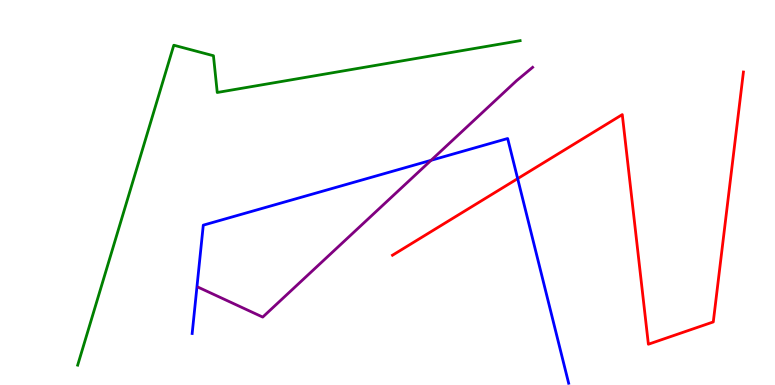[{'lines': ['blue', 'red'], 'intersections': [{'x': 6.68, 'y': 5.36}]}, {'lines': ['green', 'red'], 'intersections': []}, {'lines': ['purple', 'red'], 'intersections': []}, {'lines': ['blue', 'green'], 'intersections': []}, {'lines': ['blue', 'purple'], 'intersections': [{'x': 5.56, 'y': 5.84}]}, {'lines': ['green', 'purple'], 'intersections': []}]